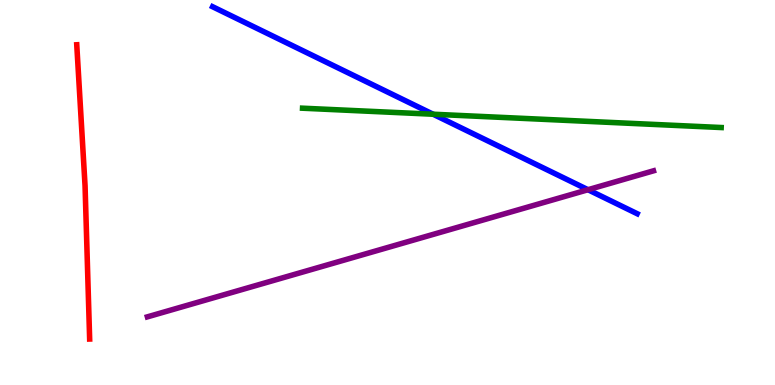[{'lines': ['blue', 'red'], 'intersections': []}, {'lines': ['green', 'red'], 'intersections': []}, {'lines': ['purple', 'red'], 'intersections': []}, {'lines': ['blue', 'green'], 'intersections': [{'x': 5.59, 'y': 7.03}]}, {'lines': ['blue', 'purple'], 'intersections': [{'x': 7.59, 'y': 5.07}]}, {'lines': ['green', 'purple'], 'intersections': []}]